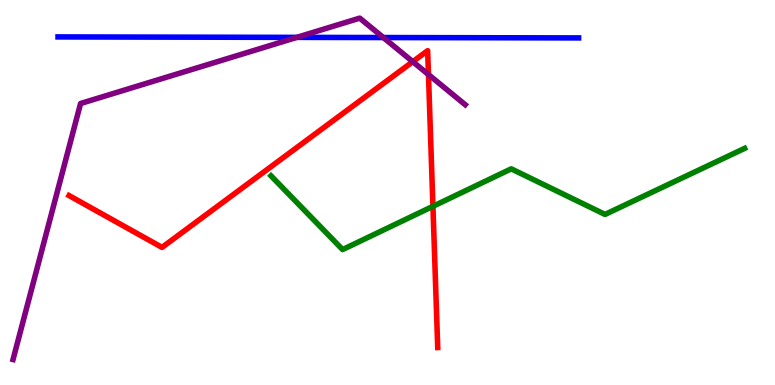[{'lines': ['blue', 'red'], 'intersections': []}, {'lines': ['green', 'red'], 'intersections': [{'x': 5.59, 'y': 4.64}]}, {'lines': ['purple', 'red'], 'intersections': [{'x': 5.33, 'y': 8.4}, {'x': 5.53, 'y': 8.06}]}, {'lines': ['blue', 'green'], 'intersections': []}, {'lines': ['blue', 'purple'], 'intersections': [{'x': 3.83, 'y': 9.03}, {'x': 4.95, 'y': 9.02}]}, {'lines': ['green', 'purple'], 'intersections': []}]